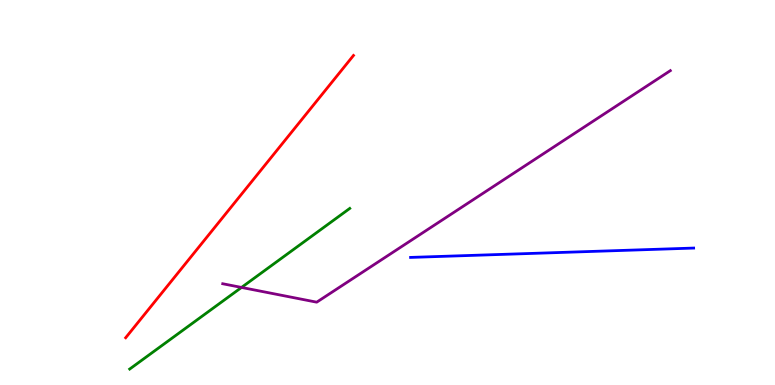[{'lines': ['blue', 'red'], 'intersections': []}, {'lines': ['green', 'red'], 'intersections': []}, {'lines': ['purple', 'red'], 'intersections': []}, {'lines': ['blue', 'green'], 'intersections': []}, {'lines': ['blue', 'purple'], 'intersections': []}, {'lines': ['green', 'purple'], 'intersections': [{'x': 3.12, 'y': 2.53}]}]